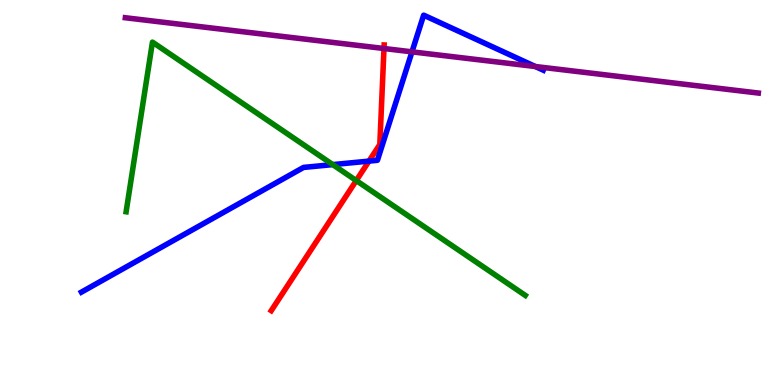[{'lines': ['blue', 'red'], 'intersections': [{'x': 4.76, 'y': 5.82}]}, {'lines': ['green', 'red'], 'intersections': [{'x': 4.6, 'y': 5.31}]}, {'lines': ['purple', 'red'], 'intersections': [{'x': 4.95, 'y': 8.74}]}, {'lines': ['blue', 'green'], 'intersections': [{'x': 4.29, 'y': 5.72}]}, {'lines': ['blue', 'purple'], 'intersections': [{'x': 5.32, 'y': 8.65}, {'x': 6.91, 'y': 8.27}]}, {'lines': ['green', 'purple'], 'intersections': []}]